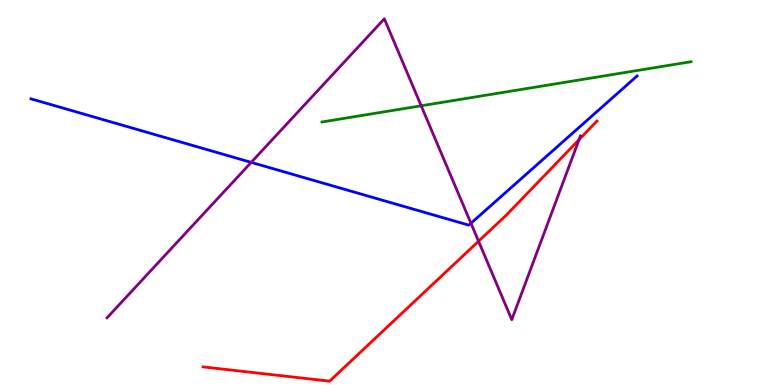[{'lines': ['blue', 'red'], 'intersections': []}, {'lines': ['green', 'red'], 'intersections': []}, {'lines': ['purple', 'red'], 'intersections': [{'x': 6.17, 'y': 3.73}, {'x': 7.47, 'y': 6.37}]}, {'lines': ['blue', 'green'], 'intersections': []}, {'lines': ['blue', 'purple'], 'intersections': [{'x': 3.24, 'y': 5.78}, {'x': 6.08, 'y': 4.2}]}, {'lines': ['green', 'purple'], 'intersections': [{'x': 5.43, 'y': 7.25}]}]